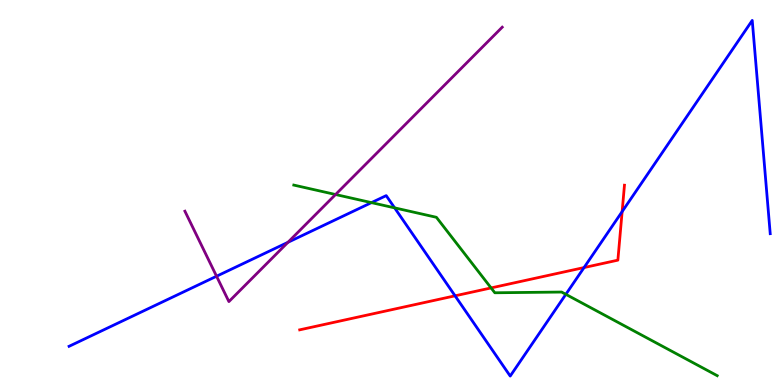[{'lines': ['blue', 'red'], 'intersections': [{'x': 5.87, 'y': 2.32}, {'x': 7.54, 'y': 3.05}, {'x': 8.03, 'y': 4.5}]}, {'lines': ['green', 'red'], 'intersections': [{'x': 6.34, 'y': 2.52}]}, {'lines': ['purple', 'red'], 'intersections': []}, {'lines': ['blue', 'green'], 'intersections': [{'x': 4.79, 'y': 4.74}, {'x': 5.09, 'y': 4.6}, {'x': 7.3, 'y': 2.36}]}, {'lines': ['blue', 'purple'], 'intersections': [{'x': 2.79, 'y': 2.83}, {'x': 3.72, 'y': 3.71}]}, {'lines': ['green', 'purple'], 'intersections': [{'x': 4.33, 'y': 4.95}]}]